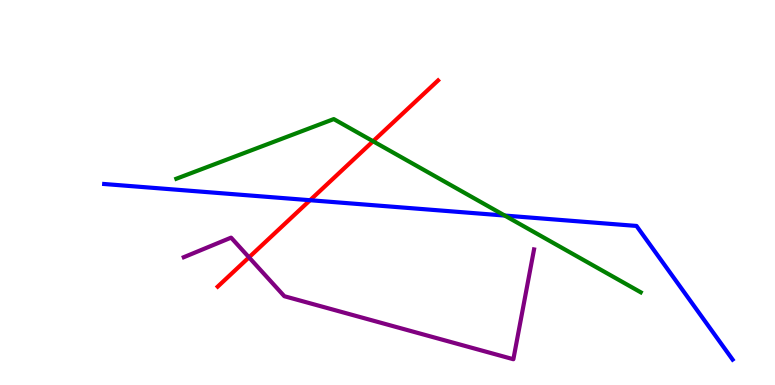[{'lines': ['blue', 'red'], 'intersections': [{'x': 4.0, 'y': 4.8}]}, {'lines': ['green', 'red'], 'intersections': [{'x': 4.81, 'y': 6.33}]}, {'lines': ['purple', 'red'], 'intersections': [{'x': 3.21, 'y': 3.32}]}, {'lines': ['blue', 'green'], 'intersections': [{'x': 6.51, 'y': 4.4}]}, {'lines': ['blue', 'purple'], 'intersections': []}, {'lines': ['green', 'purple'], 'intersections': []}]